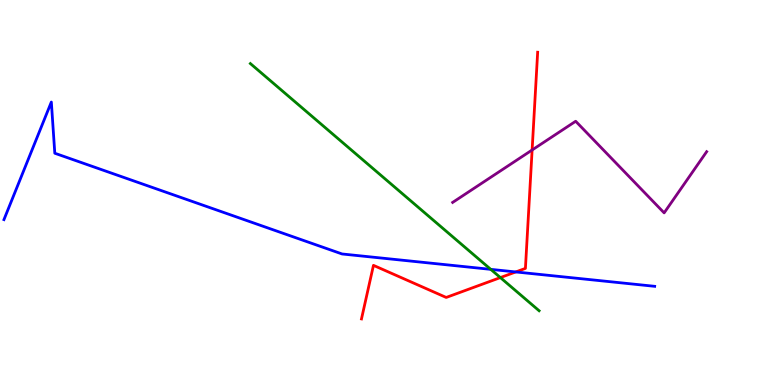[{'lines': ['blue', 'red'], 'intersections': [{'x': 6.65, 'y': 2.94}]}, {'lines': ['green', 'red'], 'intersections': [{'x': 6.46, 'y': 2.79}]}, {'lines': ['purple', 'red'], 'intersections': [{'x': 6.87, 'y': 6.1}]}, {'lines': ['blue', 'green'], 'intersections': [{'x': 6.33, 'y': 3.0}]}, {'lines': ['blue', 'purple'], 'intersections': []}, {'lines': ['green', 'purple'], 'intersections': []}]